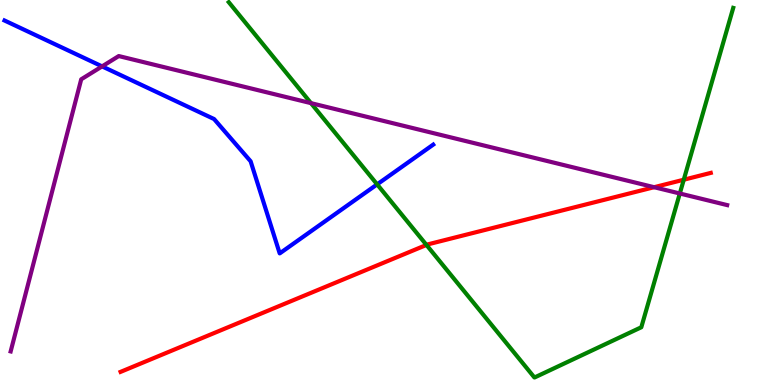[{'lines': ['blue', 'red'], 'intersections': []}, {'lines': ['green', 'red'], 'intersections': [{'x': 5.5, 'y': 3.64}, {'x': 8.82, 'y': 5.33}]}, {'lines': ['purple', 'red'], 'intersections': [{'x': 8.44, 'y': 5.14}]}, {'lines': ['blue', 'green'], 'intersections': [{'x': 4.87, 'y': 5.21}]}, {'lines': ['blue', 'purple'], 'intersections': [{'x': 1.32, 'y': 8.28}]}, {'lines': ['green', 'purple'], 'intersections': [{'x': 4.01, 'y': 7.32}, {'x': 8.77, 'y': 4.97}]}]